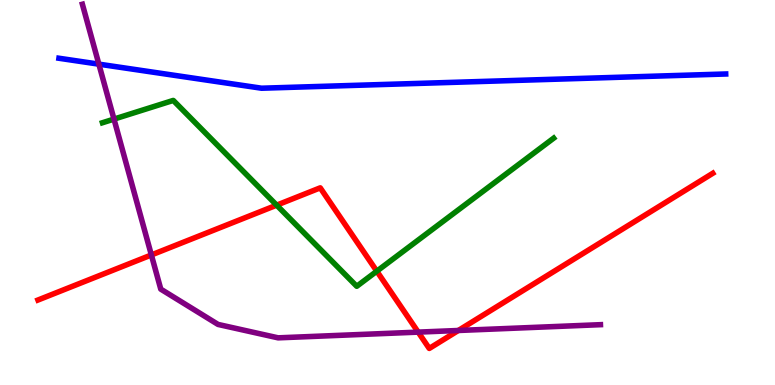[{'lines': ['blue', 'red'], 'intersections': []}, {'lines': ['green', 'red'], 'intersections': [{'x': 3.57, 'y': 4.67}, {'x': 4.86, 'y': 2.96}]}, {'lines': ['purple', 'red'], 'intersections': [{'x': 1.95, 'y': 3.38}, {'x': 5.4, 'y': 1.37}, {'x': 5.91, 'y': 1.42}]}, {'lines': ['blue', 'green'], 'intersections': []}, {'lines': ['blue', 'purple'], 'intersections': [{'x': 1.28, 'y': 8.33}]}, {'lines': ['green', 'purple'], 'intersections': [{'x': 1.47, 'y': 6.91}]}]